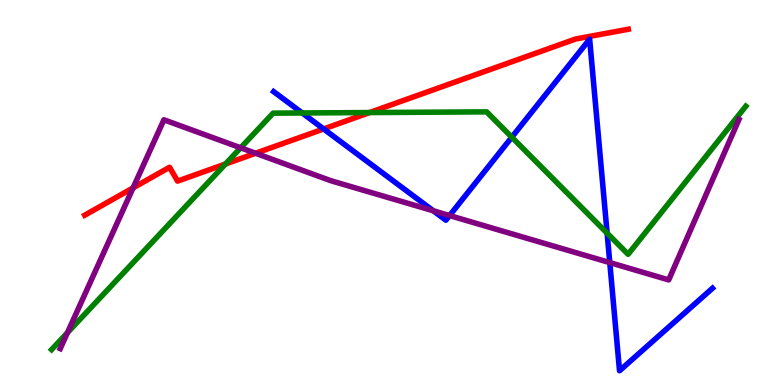[{'lines': ['blue', 'red'], 'intersections': [{'x': 4.18, 'y': 6.65}]}, {'lines': ['green', 'red'], 'intersections': [{'x': 2.91, 'y': 5.74}, {'x': 4.77, 'y': 7.08}]}, {'lines': ['purple', 'red'], 'intersections': [{'x': 1.72, 'y': 5.12}, {'x': 3.3, 'y': 6.02}]}, {'lines': ['blue', 'green'], 'intersections': [{'x': 3.9, 'y': 7.07}, {'x': 6.6, 'y': 6.44}, {'x': 7.83, 'y': 3.94}]}, {'lines': ['blue', 'purple'], 'intersections': [{'x': 5.59, 'y': 4.53}, {'x': 5.8, 'y': 4.4}, {'x': 7.87, 'y': 3.18}]}, {'lines': ['green', 'purple'], 'intersections': [{'x': 0.871, 'y': 1.36}, {'x': 3.11, 'y': 6.16}]}]